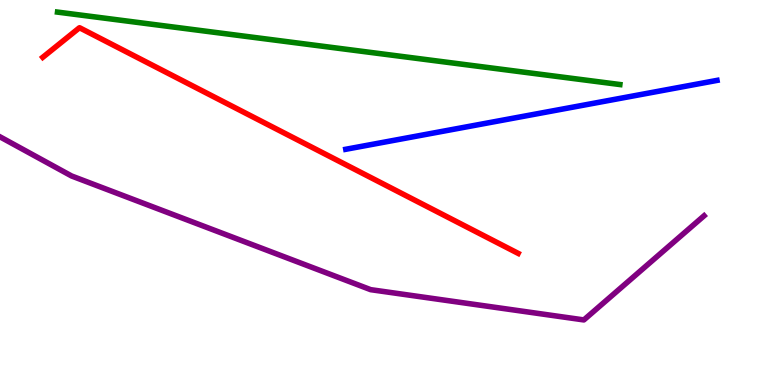[{'lines': ['blue', 'red'], 'intersections': []}, {'lines': ['green', 'red'], 'intersections': []}, {'lines': ['purple', 'red'], 'intersections': []}, {'lines': ['blue', 'green'], 'intersections': []}, {'lines': ['blue', 'purple'], 'intersections': []}, {'lines': ['green', 'purple'], 'intersections': []}]